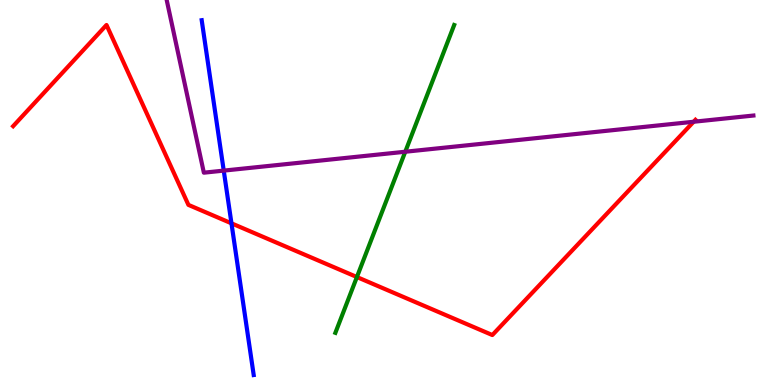[{'lines': ['blue', 'red'], 'intersections': [{'x': 2.99, 'y': 4.2}]}, {'lines': ['green', 'red'], 'intersections': [{'x': 4.61, 'y': 2.8}]}, {'lines': ['purple', 'red'], 'intersections': [{'x': 8.95, 'y': 6.84}]}, {'lines': ['blue', 'green'], 'intersections': []}, {'lines': ['blue', 'purple'], 'intersections': [{'x': 2.89, 'y': 5.57}]}, {'lines': ['green', 'purple'], 'intersections': [{'x': 5.23, 'y': 6.06}]}]